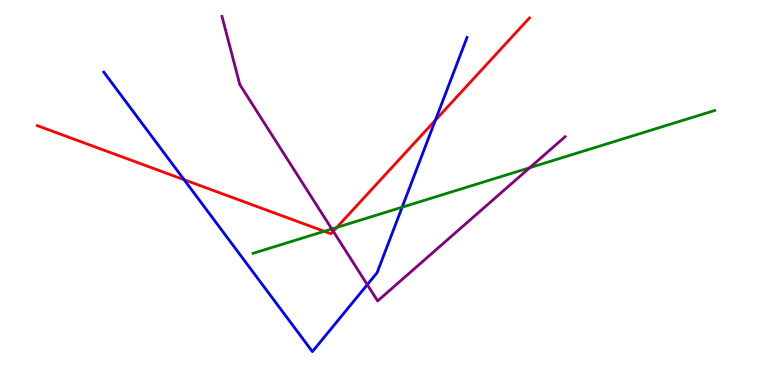[{'lines': ['blue', 'red'], 'intersections': [{'x': 2.38, 'y': 5.33}, {'x': 5.62, 'y': 6.88}]}, {'lines': ['green', 'red'], 'intersections': [{'x': 4.18, 'y': 3.99}, {'x': 4.34, 'y': 4.09}]}, {'lines': ['purple', 'red'], 'intersections': [{'x': 4.3, 'y': 3.99}]}, {'lines': ['blue', 'green'], 'intersections': [{'x': 5.19, 'y': 4.62}]}, {'lines': ['blue', 'purple'], 'intersections': [{'x': 4.74, 'y': 2.61}]}, {'lines': ['green', 'purple'], 'intersections': [{'x': 4.28, 'y': 4.05}, {'x': 6.83, 'y': 5.64}]}]